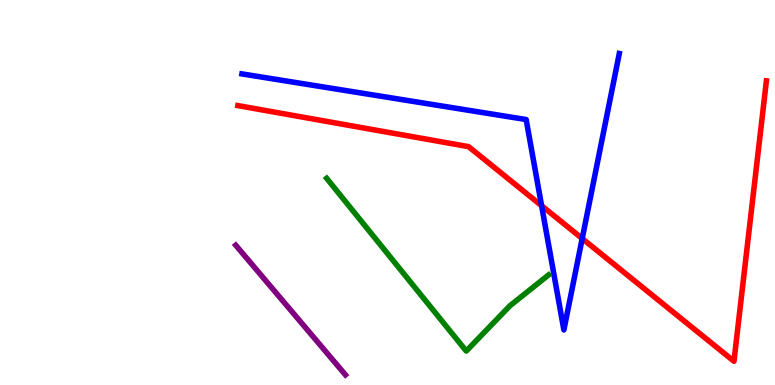[{'lines': ['blue', 'red'], 'intersections': [{'x': 6.99, 'y': 4.66}, {'x': 7.51, 'y': 3.8}]}, {'lines': ['green', 'red'], 'intersections': []}, {'lines': ['purple', 'red'], 'intersections': []}, {'lines': ['blue', 'green'], 'intersections': []}, {'lines': ['blue', 'purple'], 'intersections': []}, {'lines': ['green', 'purple'], 'intersections': []}]